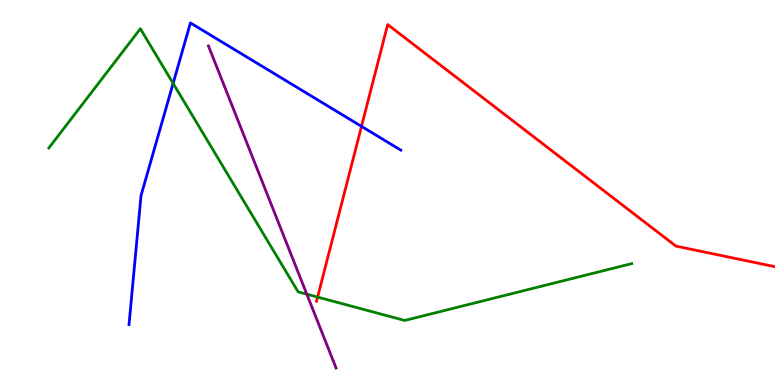[{'lines': ['blue', 'red'], 'intersections': [{'x': 4.66, 'y': 6.72}]}, {'lines': ['green', 'red'], 'intersections': [{'x': 4.1, 'y': 2.28}]}, {'lines': ['purple', 'red'], 'intersections': []}, {'lines': ['blue', 'green'], 'intersections': [{'x': 2.23, 'y': 7.83}]}, {'lines': ['blue', 'purple'], 'intersections': []}, {'lines': ['green', 'purple'], 'intersections': [{'x': 3.96, 'y': 2.36}]}]